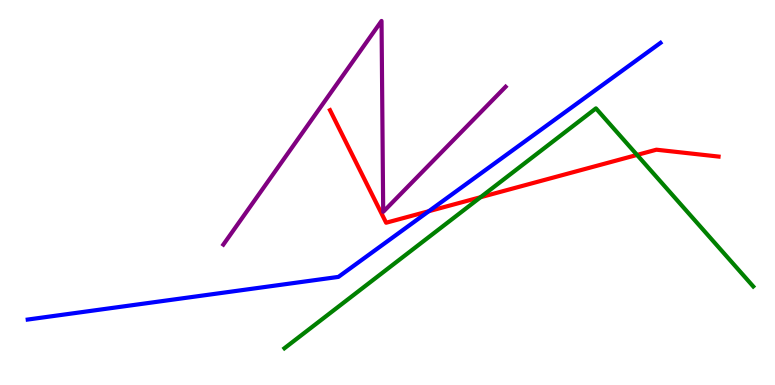[{'lines': ['blue', 'red'], 'intersections': [{'x': 5.53, 'y': 4.51}]}, {'lines': ['green', 'red'], 'intersections': [{'x': 6.2, 'y': 4.88}, {'x': 8.22, 'y': 5.98}]}, {'lines': ['purple', 'red'], 'intersections': []}, {'lines': ['blue', 'green'], 'intersections': []}, {'lines': ['blue', 'purple'], 'intersections': []}, {'lines': ['green', 'purple'], 'intersections': []}]